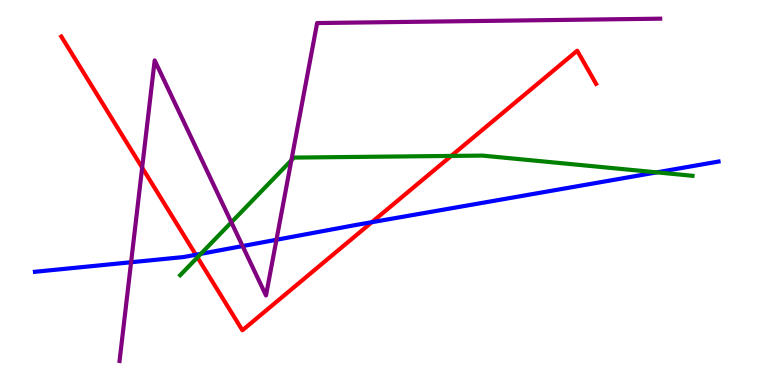[{'lines': ['blue', 'red'], 'intersections': [{'x': 2.53, 'y': 3.38}, {'x': 4.8, 'y': 4.23}]}, {'lines': ['green', 'red'], 'intersections': [{'x': 2.55, 'y': 3.32}, {'x': 5.82, 'y': 5.95}]}, {'lines': ['purple', 'red'], 'intersections': [{'x': 1.83, 'y': 5.65}]}, {'lines': ['blue', 'green'], 'intersections': [{'x': 2.59, 'y': 3.41}, {'x': 8.47, 'y': 5.52}]}, {'lines': ['blue', 'purple'], 'intersections': [{'x': 1.69, 'y': 3.19}, {'x': 3.13, 'y': 3.61}, {'x': 3.57, 'y': 3.77}]}, {'lines': ['green', 'purple'], 'intersections': [{'x': 2.99, 'y': 4.23}, {'x': 3.76, 'y': 5.84}]}]